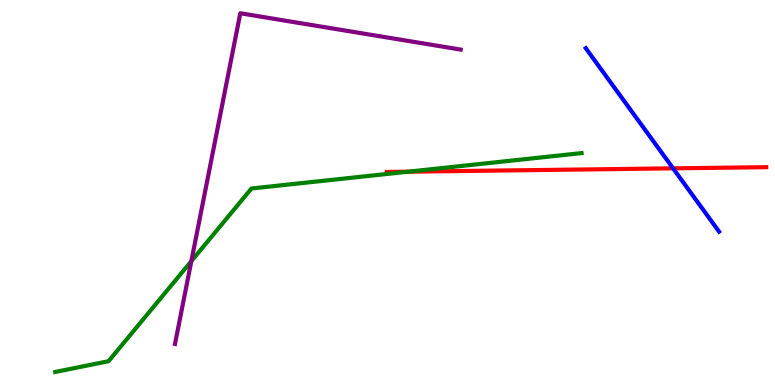[{'lines': ['blue', 'red'], 'intersections': [{'x': 8.68, 'y': 5.63}]}, {'lines': ['green', 'red'], 'intersections': [{'x': 5.27, 'y': 5.54}]}, {'lines': ['purple', 'red'], 'intersections': []}, {'lines': ['blue', 'green'], 'intersections': []}, {'lines': ['blue', 'purple'], 'intersections': []}, {'lines': ['green', 'purple'], 'intersections': [{'x': 2.47, 'y': 3.22}]}]